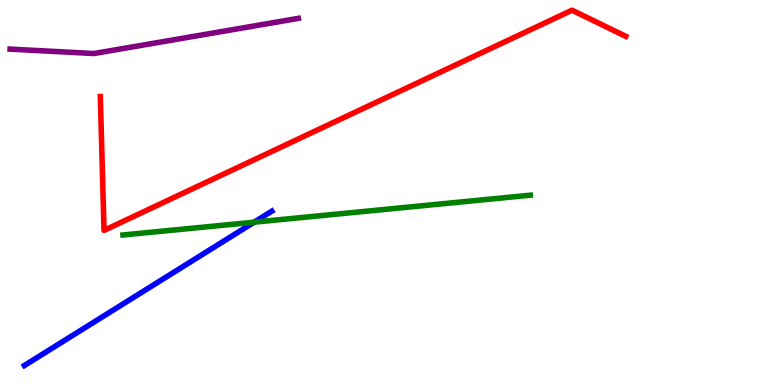[{'lines': ['blue', 'red'], 'intersections': []}, {'lines': ['green', 'red'], 'intersections': []}, {'lines': ['purple', 'red'], 'intersections': []}, {'lines': ['blue', 'green'], 'intersections': [{'x': 3.28, 'y': 4.23}]}, {'lines': ['blue', 'purple'], 'intersections': []}, {'lines': ['green', 'purple'], 'intersections': []}]